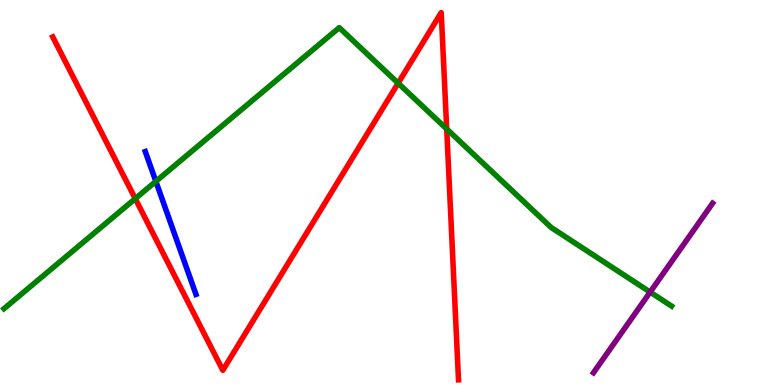[{'lines': ['blue', 'red'], 'intersections': []}, {'lines': ['green', 'red'], 'intersections': [{'x': 1.75, 'y': 4.84}, {'x': 5.14, 'y': 7.84}, {'x': 5.76, 'y': 6.65}]}, {'lines': ['purple', 'red'], 'intersections': []}, {'lines': ['blue', 'green'], 'intersections': [{'x': 2.01, 'y': 5.29}]}, {'lines': ['blue', 'purple'], 'intersections': []}, {'lines': ['green', 'purple'], 'intersections': [{'x': 8.39, 'y': 2.41}]}]